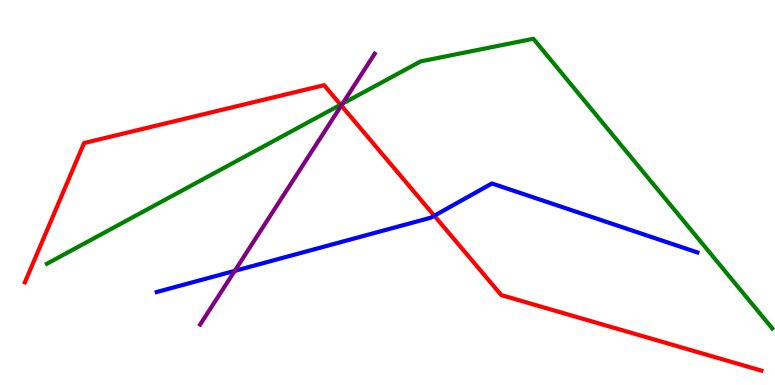[{'lines': ['blue', 'red'], 'intersections': [{'x': 5.6, 'y': 4.4}]}, {'lines': ['green', 'red'], 'intersections': [{'x': 4.39, 'y': 7.28}]}, {'lines': ['purple', 'red'], 'intersections': [{'x': 4.4, 'y': 7.26}]}, {'lines': ['blue', 'green'], 'intersections': []}, {'lines': ['blue', 'purple'], 'intersections': [{'x': 3.03, 'y': 2.96}]}, {'lines': ['green', 'purple'], 'intersections': [{'x': 4.42, 'y': 7.31}]}]